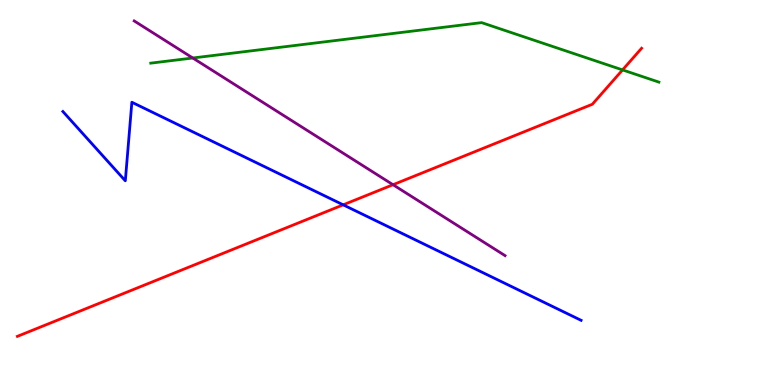[{'lines': ['blue', 'red'], 'intersections': [{'x': 4.43, 'y': 4.68}]}, {'lines': ['green', 'red'], 'intersections': [{'x': 8.03, 'y': 8.18}]}, {'lines': ['purple', 'red'], 'intersections': [{'x': 5.07, 'y': 5.2}]}, {'lines': ['blue', 'green'], 'intersections': []}, {'lines': ['blue', 'purple'], 'intersections': []}, {'lines': ['green', 'purple'], 'intersections': [{'x': 2.49, 'y': 8.49}]}]